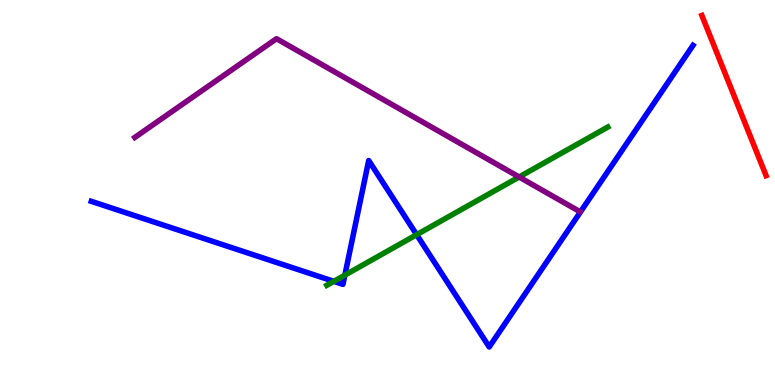[{'lines': ['blue', 'red'], 'intersections': []}, {'lines': ['green', 'red'], 'intersections': []}, {'lines': ['purple', 'red'], 'intersections': []}, {'lines': ['blue', 'green'], 'intersections': [{'x': 4.31, 'y': 2.69}, {'x': 4.45, 'y': 2.85}, {'x': 5.38, 'y': 3.9}]}, {'lines': ['blue', 'purple'], 'intersections': []}, {'lines': ['green', 'purple'], 'intersections': [{'x': 6.7, 'y': 5.4}]}]